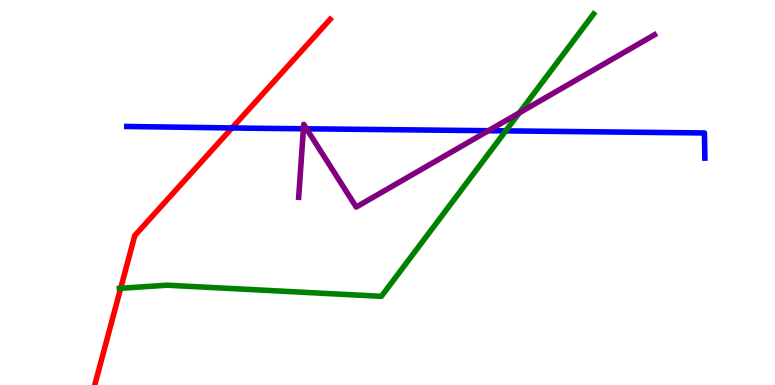[{'lines': ['blue', 'red'], 'intersections': [{'x': 2.99, 'y': 6.68}]}, {'lines': ['green', 'red'], 'intersections': [{'x': 1.56, 'y': 2.51}]}, {'lines': ['purple', 'red'], 'intersections': []}, {'lines': ['blue', 'green'], 'intersections': [{'x': 6.53, 'y': 6.6}]}, {'lines': ['blue', 'purple'], 'intersections': [{'x': 3.92, 'y': 6.66}, {'x': 3.96, 'y': 6.65}, {'x': 6.3, 'y': 6.61}]}, {'lines': ['green', 'purple'], 'intersections': [{'x': 6.7, 'y': 7.07}]}]